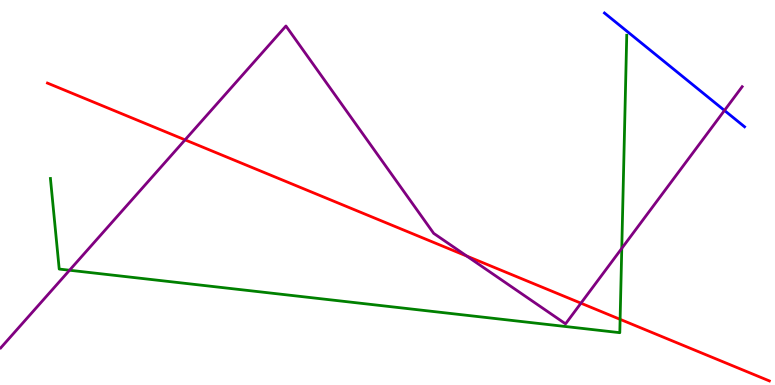[{'lines': ['blue', 'red'], 'intersections': []}, {'lines': ['green', 'red'], 'intersections': [{'x': 8.0, 'y': 1.71}]}, {'lines': ['purple', 'red'], 'intersections': [{'x': 2.39, 'y': 6.37}, {'x': 6.02, 'y': 3.35}, {'x': 7.5, 'y': 2.13}]}, {'lines': ['blue', 'green'], 'intersections': []}, {'lines': ['blue', 'purple'], 'intersections': [{'x': 9.35, 'y': 7.13}]}, {'lines': ['green', 'purple'], 'intersections': [{'x': 0.897, 'y': 2.98}, {'x': 8.02, 'y': 3.55}]}]